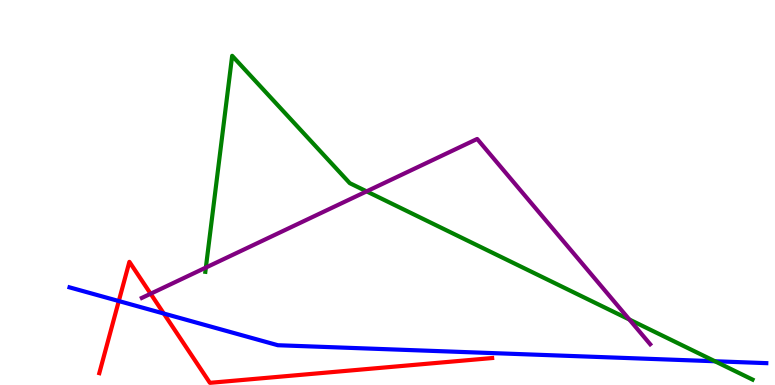[{'lines': ['blue', 'red'], 'intersections': [{'x': 1.53, 'y': 2.18}, {'x': 2.11, 'y': 1.86}]}, {'lines': ['green', 'red'], 'intersections': []}, {'lines': ['purple', 'red'], 'intersections': [{'x': 1.94, 'y': 2.37}]}, {'lines': ['blue', 'green'], 'intersections': [{'x': 9.23, 'y': 0.617}]}, {'lines': ['blue', 'purple'], 'intersections': []}, {'lines': ['green', 'purple'], 'intersections': [{'x': 2.66, 'y': 3.05}, {'x': 4.73, 'y': 5.03}, {'x': 8.12, 'y': 1.7}]}]